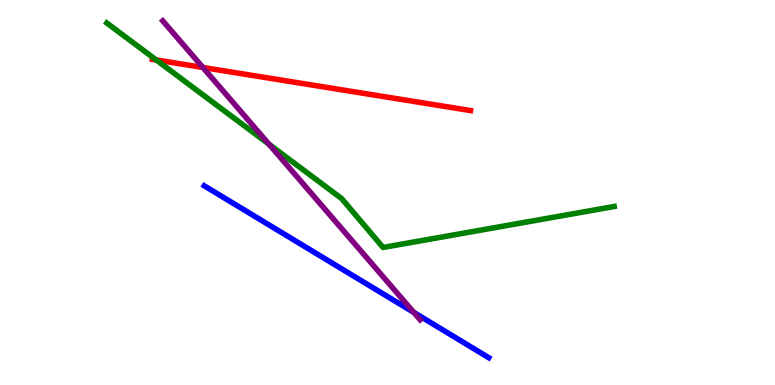[{'lines': ['blue', 'red'], 'intersections': []}, {'lines': ['green', 'red'], 'intersections': [{'x': 2.02, 'y': 8.44}]}, {'lines': ['purple', 'red'], 'intersections': [{'x': 2.62, 'y': 8.25}]}, {'lines': ['blue', 'green'], 'intersections': []}, {'lines': ['blue', 'purple'], 'intersections': [{'x': 5.34, 'y': 1.89}]}, {'lines': ['green', 'purple'], 'intersections': [{'x': 3.47, 'y': 6.25}]}]